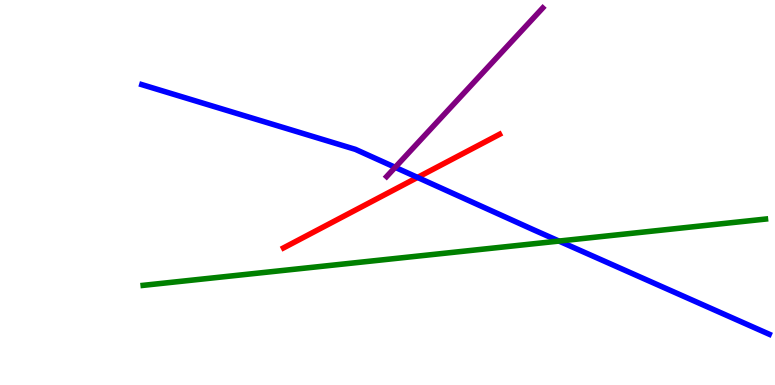[{'lines': ['blue', 'red'], 'intersections': [{'x': 5.39, 'y': 5.39}]}, {'lines': ['green', 'red'], 'intersections': []}, {'lines': ['purple', 'red'], 'intersections': []}, {'lines': ['blue', 'green'], 'intersections': [{'x': 7.21, 'y': 3.74}]}, {'lines': ['blue', 'purple'], 'intersections': [{'x': 5.1, 'y': 5.65}]}, {'lines': ['green', 'purple'], 'intersections': []}]